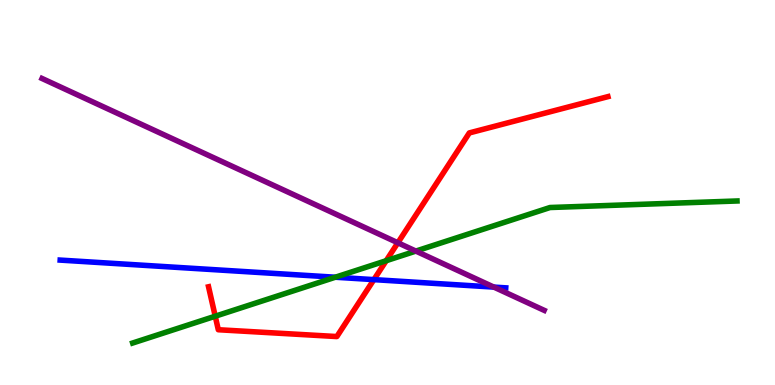[{'lines': ['blue', 'red'], 'intersections': [{'x': 4.82, 'y': 2.74}]}, {'lines': ['green', 'red'], 'intersections': [{'x': 2.78, 'y': 1.79}, {'x': 4.98, 'y': 3.23}]}, {'lines': ['purple', 'red'], 'intersections': [{'x': 5.13, 'y': 3.69}]}, {'lines': ['blue', 'green'], 'intersections': [{'x': 4.33, 'y': 2.8}]}, {'lines': ['blue', 'purple'], 'intersections': [{'x': 6.37, 'y': 2.54}]}, {'lines': ['green', 'purple'], 'intersections': [{'x': 5.37, 'y': 3.48}]}]